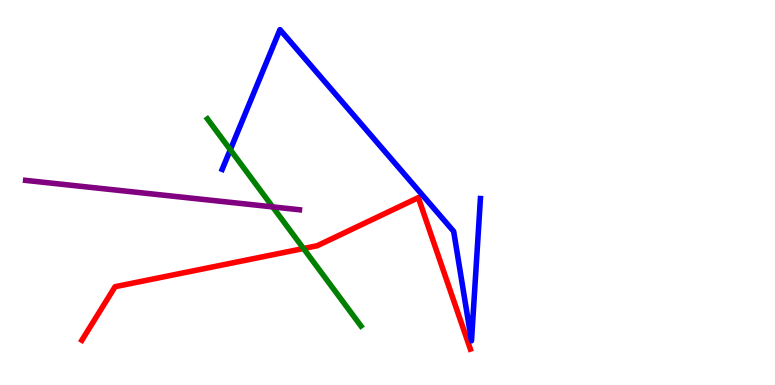[{'lines': ['blue', 'red'], 'intersections': []}, {'lines': ['green', 'red'], 'intersections': [{'x': 3.92, 'y': 3.55}]}, {'lines': ['purple', 'red'], 'intersections': []}, {'lines': ['blue', 'green'], 'intersections': [{'x': 2.97, 'y': 6.11}]}, {'lines': ['blue', 'purple'], 'intersections': []}, {'lines': ['green', 'purple'], 'intersections': [{'x': 3.52, 'y': 4.63}]}]